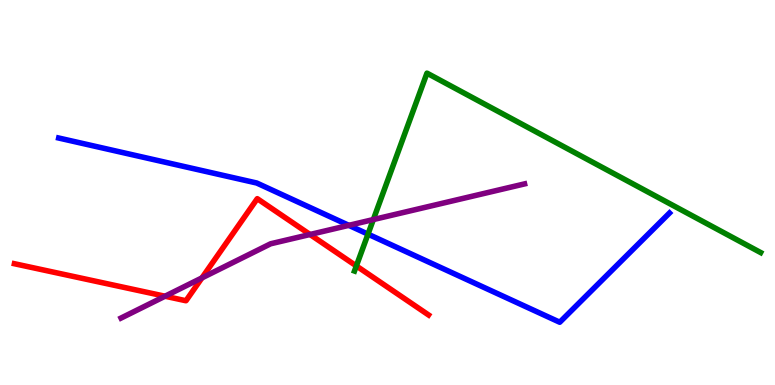[{'lines': ['blue', 'red'], 'intersections': []}, {'lines': ['green', 'red'], 'intersections': [{'x': 4.6, 'y': 3.09}]}, {'lines': ['purple', 'red'], 'intersections': [{'x': 2.13, 'y': 2.31}, {'x': 2.61, 'y': 2.78}, {'x': 4.0, 'y': 3.91}]}, {'lines': ['blue', 'green'], 'intersections': [{'x': 4.75, 'y': 3.92}]}, {'lines': ['blue', 'purple'], 'intersections': [{'x': 4.5, 'y': 4.15}]}, {'lines': ['green', 'purple'], 'intersections': [{'x': 4.82, 'y': 4.3}]}]